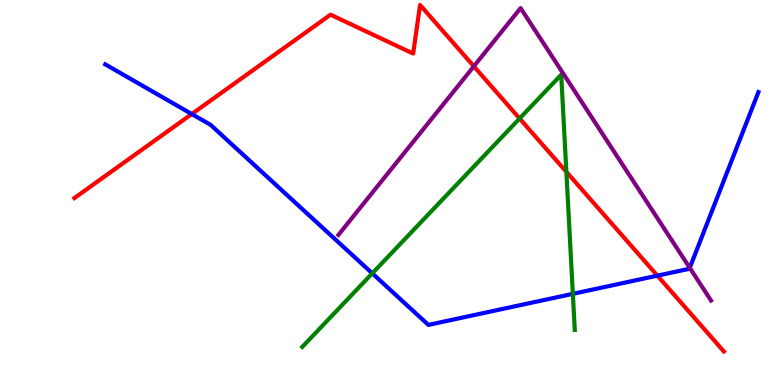[{'lines': ['blue', 'red'], 'intersections': [{'x': 2.47, 'y': 7.04}, {'x': 8.48, 'y': 2.84}]}, {'lines': ['green', 'red'], 'intersections': [{'x': 6.7, 'y': 6.92}, {'x': 7.31, 'y': 5.54}]}, {'lines': ['purple', 'red'], 'intersections': [{'x': 6.11, 'y': 8.28}]}, {'lines': ['blue', 'green'], 'intersections': [{'x': 4.8, 'y': 2.9}, {'x': 7.39, 'y': 2.37}]}, {'lines': ['blue', 'purple'], 'intersections': [{'x': 8.9, 'y': 3.04}]}, {'lines': ['green', 'purple'], 'intersections': []}]